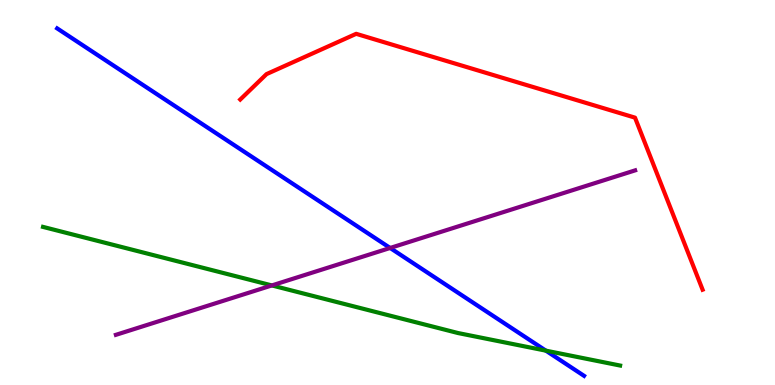[{'lines': ['blue', 'red'], 'intersections': []}, {'lines': ['green', 'red'], 'intersections': []}, {'lines': ['purple', 'red'], 'intersections': []}, {'lines': ['blue', 'green'], 'intersections': [{'x': 7.04, 'y': 0.892}]}, {'lines': ['blue', 'purple'], 'intersections': [{'x': 5.03, 'y': 3.56}]}, {'lines': ['green', 'purple'], 'intersections': [{'x': 3.51, 'y': 2.59}]}]